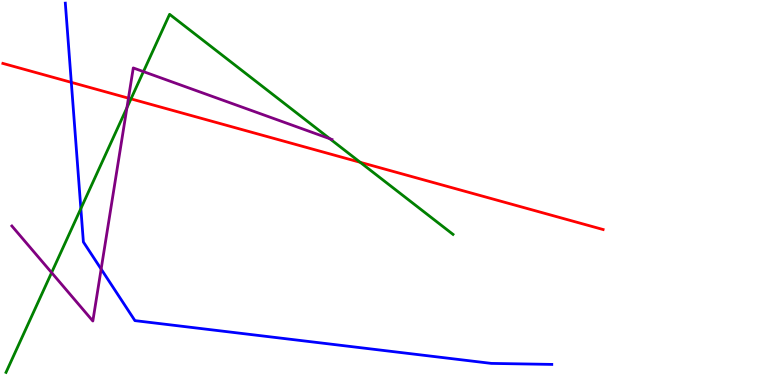[{'lines': ['blue', 'red'], 'intersections': [{'x': 0.92, 'y': 7.86}]}, {'lines': ['green', 'red'], 'intersections': [{'x': 1.69, 'y': 7.43}, {'x': 4.65, 'y': 5.78}]}, {'lines': ['purple', 'red'], 'intersections': [{'x': 1.66, 'y': 7.45}]}, {'lines': ['blue', 'green'], 'intersections': [{'x': 1.04, 'y': 4.58}]}, {'lines': ['blue', 'purple'], 'intersections': [{'x': 1.31, 'y': 3.01}]}, {'lines': ['green', 'purple'], 'intersections': [{'x': 0.666, 'y': 2.92}, {'x': 1.64, 'y': 7.2}, {'x': 1.85, 'y': 8.14}, {'x': 4.26, 'y': 6.4}]}]